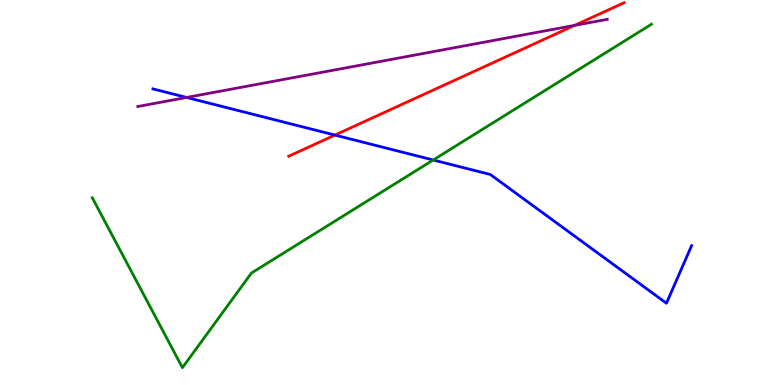[{'lines': ['blue', 'red'], 'intersections': [{'x': 4.32, 'y': 6.49}]}, {'lines': ['green', 'red'], 'intersections': []}, {'lines': ['purple', 'red'], 'intersections': [{'x': 7.41, 'y': 9.34}]}, {'lines': ['blue', 'green'], 'intersections': [{'x': 5.59, 'y': 5.84}]}, {'lines': ['blue', 'purple'], 'intersections': [{'x': 2.41, 'y': 7.47}]}, {'lines': ['green', 'purple'], 'intersections': []}]